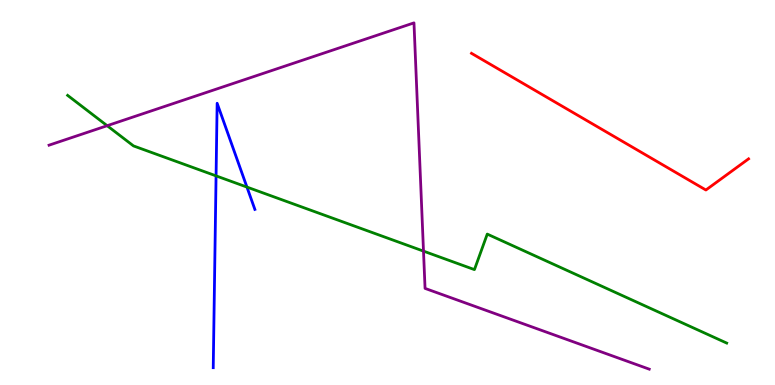[{'lines': ['blue', 'red'], 'intersections': []}, {'lines': ['green', 'red'], 'intersections': []}, {'lines': ['purple', 'red'], 'intersections': []}, {'lines': ['blue', 'green'], 'intersections': [{'x': 2.79, 'y': 5.43}, {'x': 3.19, 'y': 5.14}]}, {'lines': ['blue', 'purple'], 'intersections': []}, {'lines': ['green', 'purple'], 'intersections': [{'x': 1.38, 'y': 6.74}, {'x': 5.46, 'y': 3.48}]}]